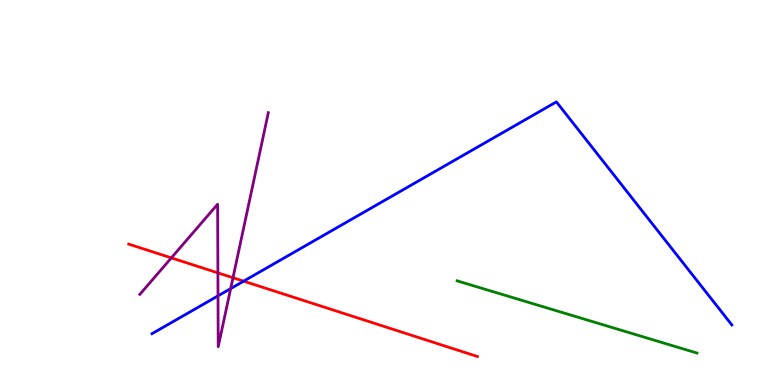[{'lines': ['blue', 'red'], 'intersections': [{'x': 3.14, 'y': 2.7}]}, {'lines': ['green', 'red'], 'intersections': []}, {'lines': ['purple', 'red'], 'intersections': [{'x': 2.21, 'y': 3.3}, {'x': 2.81, 'y': 2.91}, {'x': 3.01, 'y': 2.79}]}, {'lines': ['blue', 'green'], 'intersections': []}, {'lines': ['blue', 'purple'], 'intersections': [{'x': 2.81, 'y': 2.32}, {'x': 2.98, 'y': 2.5}]}, {'lines': ['green', 'purple'], 'intersections': []}]